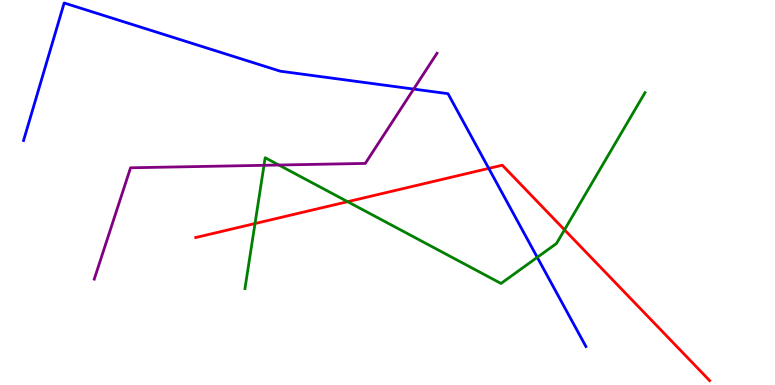[{'lines': ['blue', 'red'], 'intersections': [{'x': 6.31, 'y': 5.63}]}, {'lines': ['green', 'red'], 'intersections': [{'x': 3.29, 'y': 4.19}, {'x': 4.49, 'y': 4.76}, {'x': 7.28, 'y': 4.03}]}, {'lines': ['purple', 'red'], 'intersections': []}, {'lines': ['blue', 'green'], 'intersections': [{'x': 6.93, 'y': 3.32}]}, {'lines': ['blue', 'purple'], 'intersections': [{'x': 5.34, 'y': 7.69}]}, {'lines': ['green', 'purple'], 'intersections': [{'x': 3.41, 'y': 5.71}, {'x': 3.6, 'y': 5.71}]}]